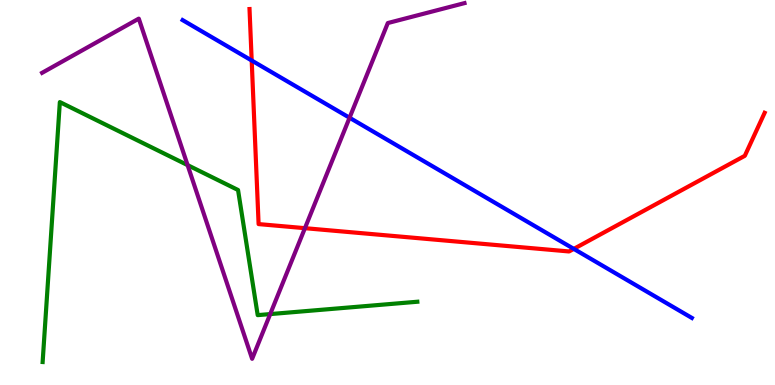[{'lines': ['blue', 'red'], 'intersections': [{'x': 3.25, 'y': 8.43}, {'x': 7.4, 'y': 3.54}]}, {'lines': ['green', 'red'], 'intersections': []}, {'lines': ['purple', 'red'], 'intersections': [{'x': 3.93, 'y': 4.07}]}, {'lines': ['blue', 'green'], 'intersections': []}, {'lines': ['blue', 'purple'], 'intersections': [{'x': 4.51, 'y': 6.94}]}, {'lines': ['green', 'purple'], 'intersections': [{'x': 2.42, 'y': 5.71}, {'x': 3.49, 'y': 1.84}]}]